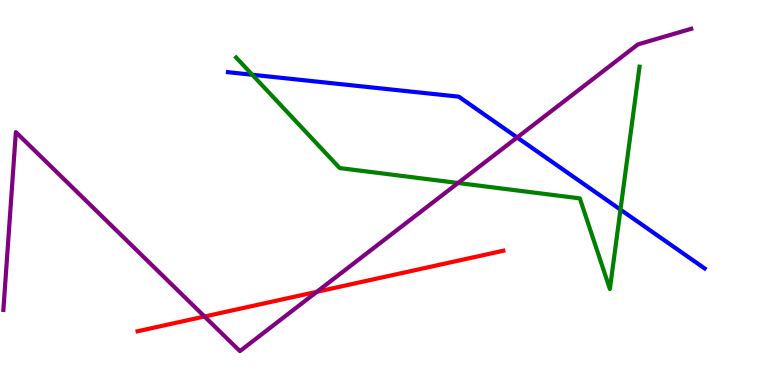[{'lines': ['blue', 'red'], 'intersections': []}, {'lines': ['green', 'red'], 'intersections': []}, {'lines': ['purple', 'red'], 'intersections': [{'x': 2.64, 'y': 1.78}, {'x': 4.09, 'y': 2.42}]}, {'lines': ['blue', 'green'], 'intersections': [{'x': 3.26, 'y': 8.06}, {'x': 8.01, 'y': 4.56}]}, {'lines': ['blue', 'purple'], 'intersections': [{'x': 6.67, 'y': 6.43}]}, {'lines': ['green', 'purple'], 'intersections': [{'x': 5.91, 'y': 5.25}]}]